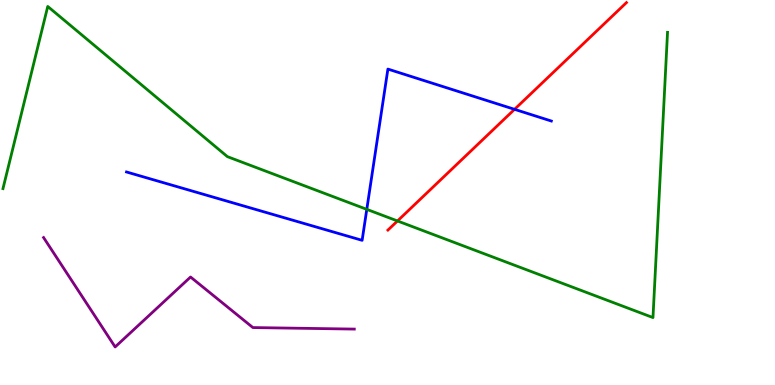[{'lines': ['blue', 'red'], 'intersections': [{'x': 6.64, 'y': 7.16}]}, {'lines': ['green', 'red'], 'intersections': [{'x': 5.13, 'y': 4.26}]}, {'lines': ['purple', 'red'], 'intersections': []}, {'lines': ['blue', 'green'], 'intersections': [{'x': 4.73, 'y': 4.56}]}, {'lines': ['blue', 'purple'], 'intersections': []}, {'lines': ['green', 'purple'], 'intersections': []}]